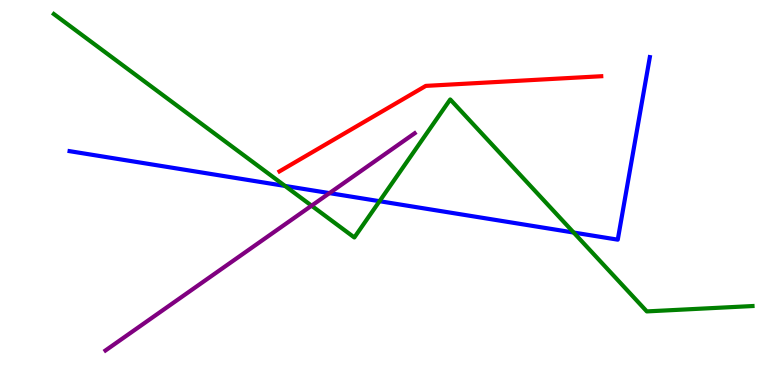[{'lines': ['blue', 'red'], 'intersections': []}, {'lines': ['green', 'red'], 'intersections': []}, {'lines': ['purple', 'red'], 'intersections': []}, {'lines': ['blue', 'green'], 'intersections': [{'x': 3.68, 'y': 5.17}, {'x': 4.9, 'y': 4.77}, {'x': 7.4, 'y': 3.96}]}, {'lines': ['blue', 'purple'], 'intersections': [{'x': 4.25, 'y': 4.98}]}, {'lines': ['green', 'purple'], 'intersections': [{'x': 4.02, 'y': 4.66}]}]